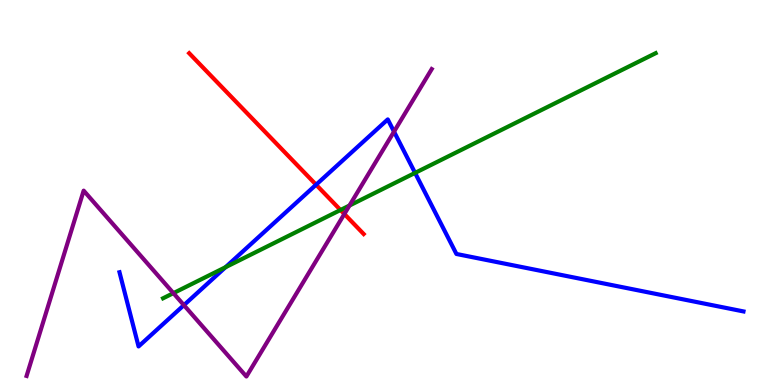[{'lines': ['blue', 'red'], 'intersections': [{'x': 4.08, 'y': 5.2}]}, {'lines': ['green', 'red'], 'intersections': [{'x': 4.39, 'y': 4.55}]}, {'lines': ['purple', 'red'], 'intersections': [{'x': 4.44, 'y': 4.44}]}, {'lines': ['blue', 'green'], 'intersections': [{'x': 2.91, 'y': 3.06}, {'x': 5.36, 'y': 5.51}]}, {'lines': ['blue', 'purple'], 'intersections': [{'x': 2.37, 'y': 2.07}, {'x': 5.08, 'y': 6.58}]}, {'lines': ['green', 'purple'], 'intersections': [{'x': 2.24, 'y': 2.39}, {'x': 4.51, 'y': 4.66}]}]